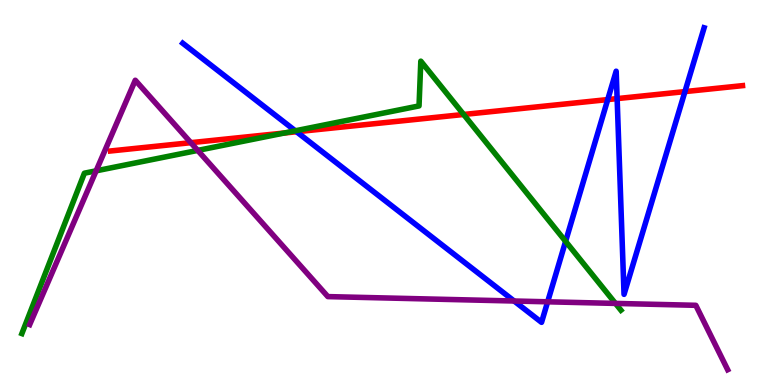[{'lines': ['blue', 'red'], 'intersections': [{'x': 3.83, 'y': 6.58}, {'x': 7.84, 'y': 7.41}, {'x': 7.96, 'y': 7.44}, {'x': 8.84, 'y': 7.62}]}, {'lines': ['green', 'red'], 'intersections': [{'x': 3.67, 'y': 6.54}, {'x': 5.98, 'y': 7.03}]}, {'lines': ['purple', 'red'], 'intersections': [{'x': 2.46, 'y': 6.29}]}, {'lines': ['blue', 'green'], 'intersections': [{'x': 3.81, 'y': 6.6}, {'x': 7.3, 'y': 3.73}]}, {'lines': ['blue', 'purple'], 'intersections': [{'x': 6.63, 'y': 2.18}, {'x': 7.07, 'y': 2.16}]}, {'lines': ['green', 'purple'], 'intersections': [{'x': 1.24, 'y': 5.56}, {'x': 2.55, 'y': 6.09}, {'x': 7.94, 'y': 2.12}]}]